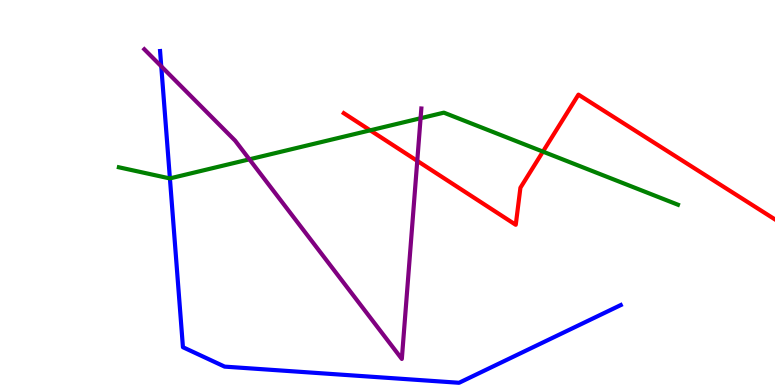[{'lines': ['blue', 'red'], 'intersections': []}, {'lines': ['green', 'red'], 'intersections': [{'x': 4.78, 'y': 6.61}, {'x': 7.01, 'y': 6.06}]}, {'lines': ['purple', 'red'], 'intersections': [{'x': 5.38, 'y': 5.82}]}, {'lines': ['blue', 'green'], 'intersections': [{'x': 2.19, 'y': 5.37}]}, {'lines': ['blue', 'purple'], 'intersections': [{'x': 2.08, 'y': 8.28}]}, {'lines': ['green', 'purple'], 'intersections': [{'x': 3.22, 'y': 5.86}, {'x': 5.43, 'y': 6.93}]}]